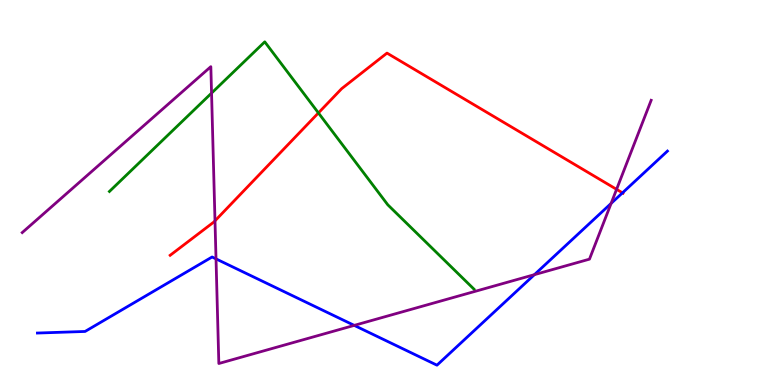[{'lines': ['blue', 'red'], 'intersections': [{'x': 8.03, 'y': 4.99}]}, {'lines': ['green', 'red'], 'intersections': [{'x': 4.11, 'y': 7.07}]}, {'lines': ['purple', 'red'], 'intersections': [{'x': 2.77, 'y': 4.26}, {'x': 7.96, 'y': 5.08}]}, {'lines': ['blue', 'green'], 'intersections': []}, {'lines': ['blue', 'purple'], 'intersections': [{'x': 2.79, 'y': 3.28}, {'x': 4.57, 'y': 1.55}, {'x': 6.9, 'y': 2.87}, {'x': 7.89, 'y': 4.72}]}, {'lines': ['green', 'purple'], 'intersections': [{'x': 2.73, 'y': 7.58}]}]